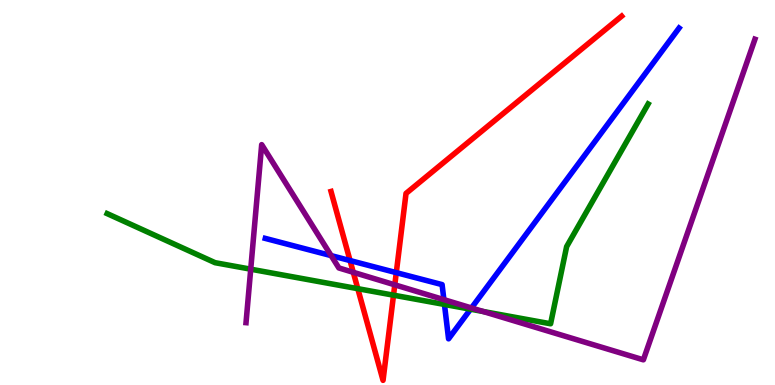[{'lines': ['blue', 'red'], 'intersections': [{'x': 4.52, 'y': 3.23}, {'x': 5.11, 'y': 2.92}]}, {'lines': ['green', 'red'], 'intersections': [{'x': 4.62, 'y': 2.5}, {'x': 5.08, 'y': 2.33}]}, {'lines': ['purple', 'red'], 'intersections': [{'x': 4.56, 'y': 2.93}, {'x': 5.09, 'y': 2.6}]}, {'lines': ['blue', 'green'], 'intersections': [{'x': 5.73, 'y': 2.09}, {'x': 6.07, 'y': 1.97}]}, {'lines': ['blue', 'purple'], 'intersections': [{'x': 4.27, 'y': 3.36}, {'x': 5.73, 'y': 2.22}, {'x': 6.08, 'y': 2.0}]}, {'lines': ['green', 'purple'], 'intersections': [{'x': 3.24, 'y': 3.01}, {'x': 6.24, 'y': 1.91}]}]